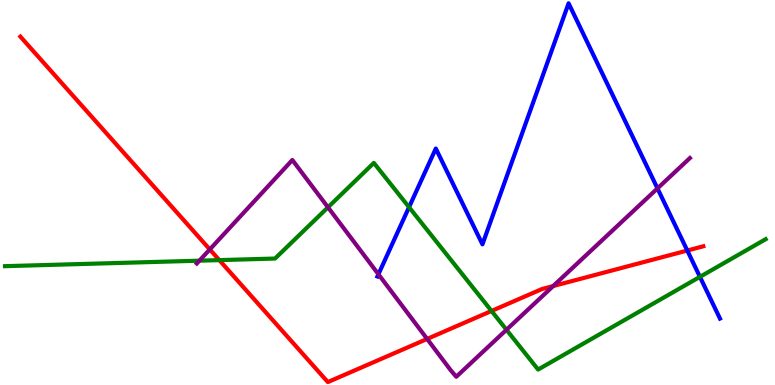[{'lines': ['blue', 'red'], 'intersections': [{'x': 8.87, 'y': 3.49}]}, {'lines': ['green', 'red'], 'intersections': [{'x': 2.83, 'y': 3.24}, {'x': 6.34, 'y': 1.92}]}, {'lines': ['purple', 'red'], 'intersections': [{'x': 2.71, 'y': 3.52}, {'x': 5.51, 'y': 1.2}, {'x': 7.14, 'y': 2.57}]}, {'lines': ['blue', 'green'], 'intersections': [{'x': 5.28, 'y': 4.62}, {'x': 9.03, 'y': 2.81}]}, {'lines': ['blue', 'purple'], 'intersections': [{'x': 4.88, 'y': 2.88}, {'x': 8.48, 'y': 5.11}]}, {'lines': ['green', 'purple'], 'intersections': [{'x': 2.57, 'y': 3.23}, {'x': 4.23, 'y': 4.62}, {'x': 6.54, 'y': 1.43}]}]